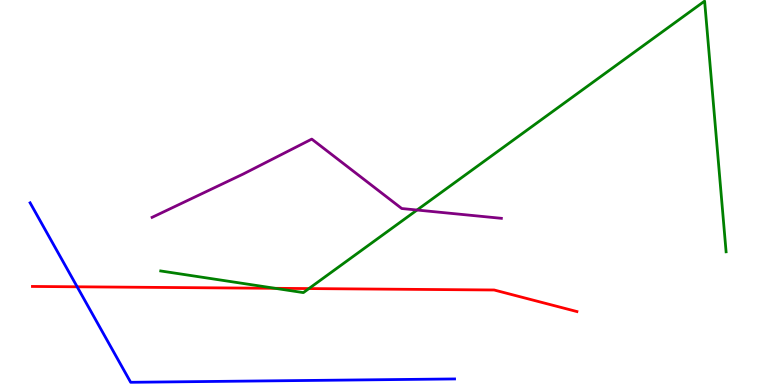[{'lines': ['blue', 'red'], 'intersections': [{'x': 0.996, 'y': 2.55}]}, {'lines': ['green', 'red'], 'intersections': [{'x': 3.55, 'y': 2.51}, {'x': 3.99, 'y': 2.5}]}, {'lines': ['purple', 'red'], 'intersections': []}, {'lines': ['blue', 'green'], 'intersections': []}, {'lines': ['blue', 'purple'], 'intersections': []}, {'lines': ['green', 'purple'], 'intersections': [{'x': 5.38, 'y': 4.54}]}]